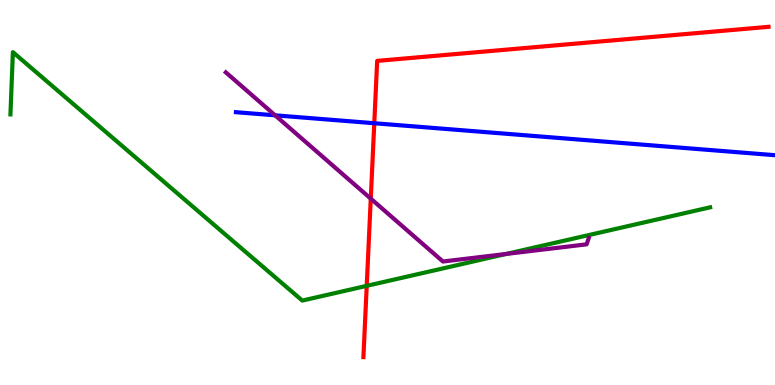[{'lines': ['blue', 'red'], 'intersections': [{'x': 4.83, 'y': 6.8}]}, {'lines': ['green', 'red'], 'intersections': [{'x': 4.73, 'y': 2.58}]}, {'lines': ['purple', 'red'], 'intersections': [{'x': 4.78, 'y': 4.84}]}, {'lines': ['blue', 'green'], 'intersections': []}, {'lines': ['blue', 'purple'], 'intersections': [{'x': 3.55, 'y': 7.0}]}, {'lines': ['green', 'purple'], 'intersections': [{'x': 6.53, 'y': 3.4}]}]